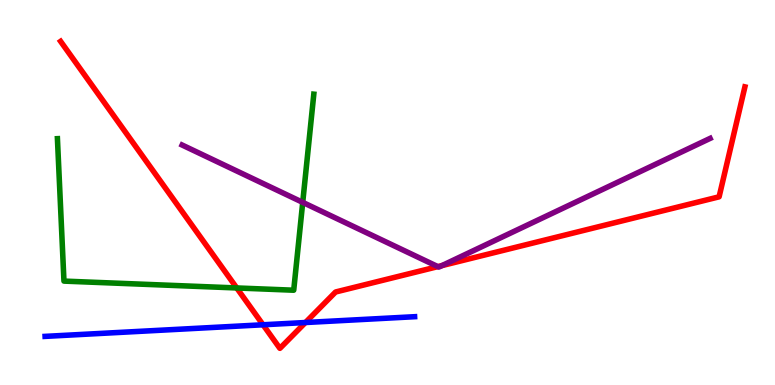[{'lines': ['blue', 'red'], 'intersections': [{'x': 3.39, 'y': 1.56}, {'x': 3.94, 'y': 1.62}]}, {'lines': ['green', 'red'], 'intersections': [{'x': 3.05, 'y': 2.52}]}, {'lines': ['purple', 'red'], 'intersections': [{'x': 5.65, 'y': 3.07}, {'x': 5.7, 'y': 3.1}]}, {'lines': ['blue', 'green'], 'intersections': []}, {'lines': ['blue', 'purple'], 'intersections': []}, {'lines': ['green', 'purple'], 'intersections': [{'x': 3.91, 'y': 4.74}]}]